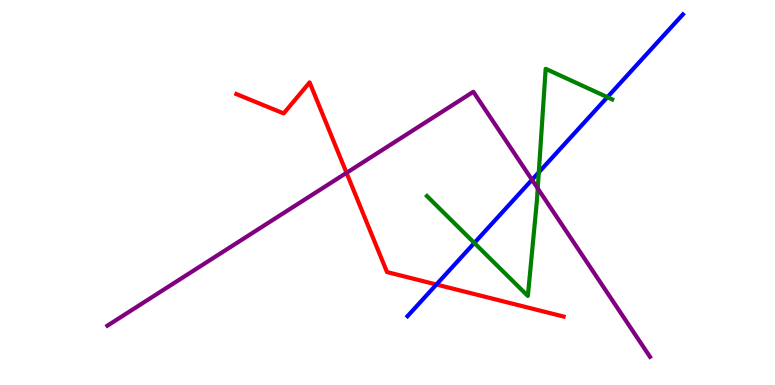[{'lines': ['blue', 'red'], 'intersections': [{'x': 5.63, 'y': 2.61}]}, {'lines': ['green', 'red'], 'intersections': []}, {'lines': ['purple', 'red'], 'intersections': [{'x': 4.47, 'y': 5.51}]}, {'lines': ['blue', 'green'], 'intersections': [{'x': 6.12, 'y': 3.69}, {'x': 6.95, 'y': 5.52}, {'x': 7.84, 'y': 7.48}]}, {'lines': ['blue', 'purple'], 'intersections': [{'x': 6.86, 'y': 5.33}]}, {'lines': ['green', 'purple'], 'intersections': [{'x': 6.94, 'y': 5.11}]}]